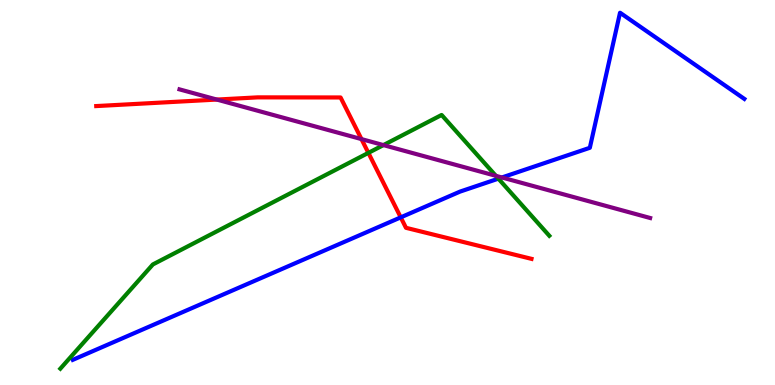[{'lines': ['blue', 'red'], 'intersections': [{'x': 5.17, 'y': 4.35}]}, {'lines': ['green', 'red'], 'intersections': [{'x': 4.75, 'y': 6.03}]}, {'lines': ['purple', 'red'], 'intersections': [{'x': 2.8, 'y': 7.41}, {'x': 4.66, 'y': 6.39}]}, {'lines': ['blue', 'green'], 'intersections': [{'x': 6.43, 'y': 5.36}]}, {'lines': ['blue', 'purple'], 'intersections': [{'x': 6.48, 'y': 5.39}]}, {'lines': ['green', 'purple'], 'intersections': [{'x': 4.95, 'y': 6.23}, {'x': 6.4, 'y': 5.43}]}]